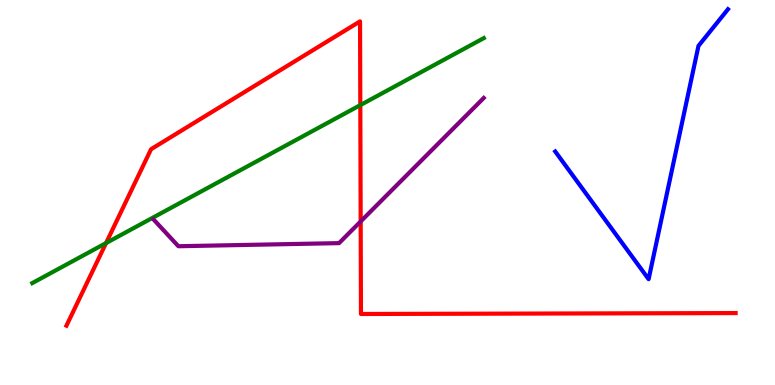[{'lines': ['blue', 'red'], 'intersections': []}, {'lines': ['green', 'red'], 'intersections': [{'x': 1.37, 'y': 3.69}, {'x': 4.65, 'y': 7.27}]}, {'lines': ['purple', 'red'], 'intersections': [{'x': 4.65, 'y': 4.25}]}, {'lines': ['blue', 'green'], 'intersections': []}, {'lines': ['blue', 'purple'], 'intersections': []}, {'lines': ['green', 'purple'], 'intersections': []}]